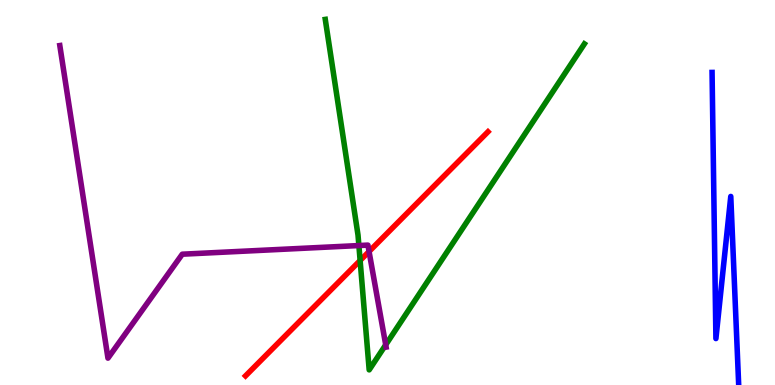[{'lines': ['blue', 'red'], 'intersections': []}, {'lines': ['green', 'red'], 'intersections': [{'x': 4.65, 'y': 3.23}]}, {'lines': ['purple', 'red'], 'intersections': [{'x': 4.76, 'y': 3.47}]}, {'lines': ['blue', 'green'], 'intersections': []}, {'lines': ['blue', 'purple'], 'intersections': []}, {'lines': ['green', 'purple'], 'intersections': [{'x': 4.63, 'y': 3.62}, {'x': 4.98, 'y': 1.04}]}]